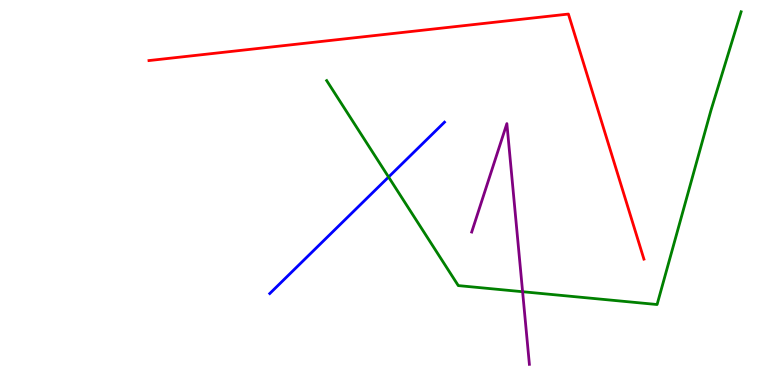[{'lines': ['blue', 'red'], 'intersections': []}, {'lines': ['green', 'red'], 'intersections': []}, {'lines': ['purple', 'red'], 'intersections': []}, {'lines': ['blue', 'green'], 'intersections': [{'x': 5.01, 'y': 5.4}]}, {'lines': ['blue', 'purple'], 'intersections': []}, {'lines': ['green', 'purple'], 'intersections': [{'x': 6.74, 'y': 2.42}]}]